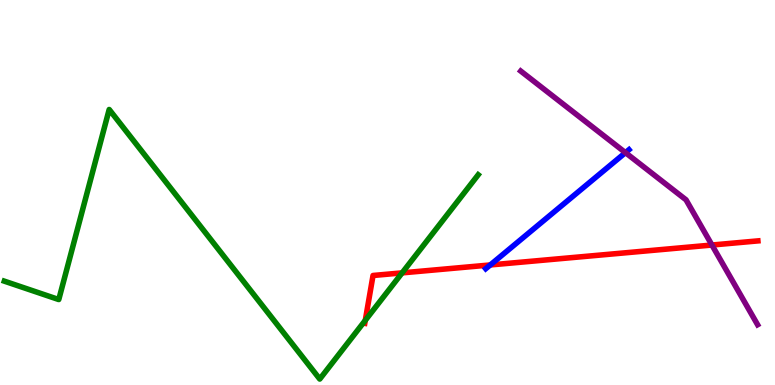[{'lines': ['blue', 'red'], 'intersections': [{'x': 6.33, 'y': 3.12}]}, {'lines': ['green', 'red'], 'intersections': [{'x': 4.71, 'y': 1.68}, {'x': 5.19, 'y': 2.91}]}, {'lines': ['purple', 'red'], 'intersections': [{'x': 9.19, 'y': 3.64}]}, {'lines': ['blue', 'green'], 'intersections': []}, {'lines': ['blue', 'purple'], 'intersections': [{'x': 8.07, 'y': 6.04}]}, {'lines': ['green', 'purple'], 'intersections': []}]